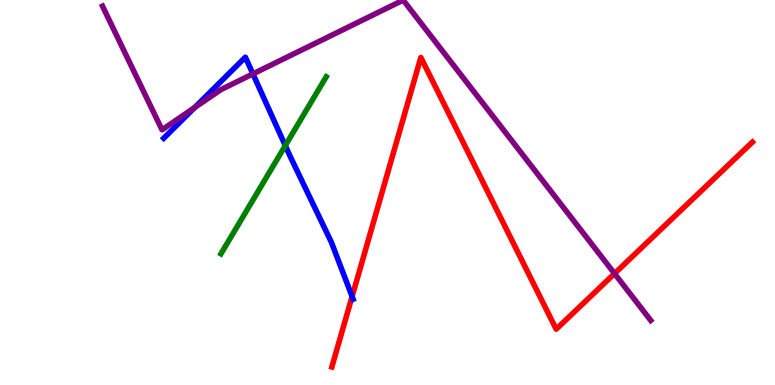[{'lines': ['blue', 'red'], 'intersections': [{'x': 4.54, 'y': 2.3}]}, {'lines': ['green', 'red'], 'intersections': []}, {'lines': ['purple', 'red'], 'intersections': [{'x': 7.93, 'y': 2.89}]}, {'lines': ['blue', 'green'], 'intersections': [{'x': 3.68, 'y': 6.22}]}, {'lines': ['blue', 'purple'], 'intersections': [{'x': 2.51, 'y': 7.21}, {'x': 3.26, 'y': 8.08}]}, {'lines': ['green', 'purple'], 'intersections': []}]